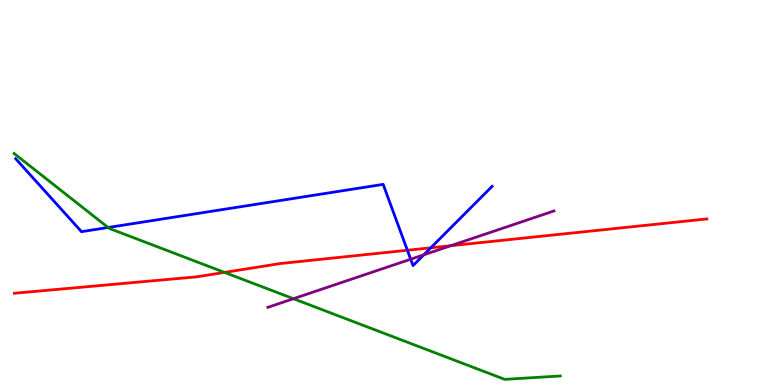[{'lines': ['blue', 'red'], 'intersections': [{'x': 5.26, 'y': 3.5}, {'x': 5.56, 'y': 3.56}]}, {'lines': ['green', 'red'], 'intersections': [{'x': 2.9, 'y': 2.92}]}, {'lines': ['purple', 'red'], 'intersections': [{'x': 5.82, 'y': 3.62}]}, {'lines': ['blue', 'green'], 'intersections': [{'x': 1.4, 'y': 4.09}]}, {'lines': ['blue', 'purple'], 'intersections': [{'x': 5.3, 'y': 3.27}, {'x': 5.47, 'y': 3.38}]}, {'lines': ['green', 'purple'], 'intersections': [{'x': 3.79, 'y': 2.24}]}]